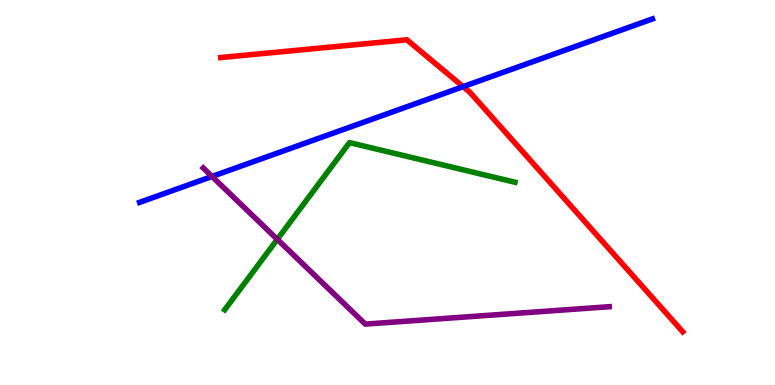[{'lines': ['blue', 'red'], 'intersections': [{'x': 5.98, 'y': 7.75}]}, {'lines': ['green', 'red'], 'intersections': []}, {'lines': ['purple', 'red'], 'intersections': []}, {'lines': ['blue', 'green'], 'intersections': []}, {'lines': ['blue', 'purple'], 'intersections': [{'x': 2.74, 'y': 5.42}]}, {'lines': ['green', 'purple'], 'intersections': [{'x': 3.58, 'y': 3.78}]}]